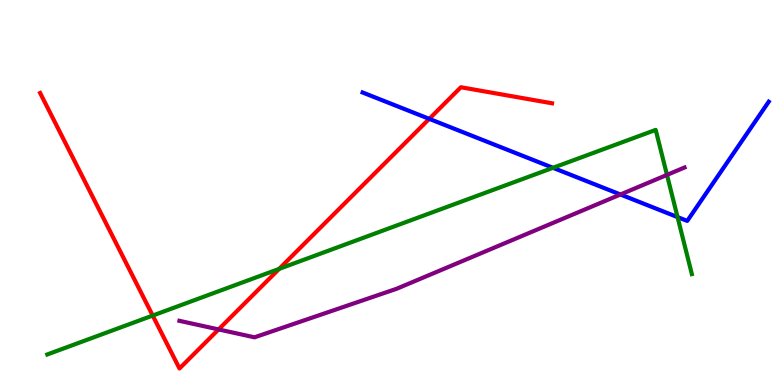[{'lines': ['blue', 'red'], 'intersections': [{'x': 5.54, 'y': 6.91}]}, {'lines': ['green', 'red'], 'intersections': [{'x': 1.97, 'y': 1.8}, {'x': 3.6, 'y': 3.02}]}, {'lines': ['purple', 'red'], 'intersections': [{'x': 2.82, 'y': 1.44}]}, {'lines': ['blue', 'green'], 'intersections': [{'x': 7.14, 'y': 5.64}, {'x': 8.74, 'y': 4.36}]}, {'lines': ['blue', 'purple'], 'intersections': [{'x': 8.01, 'y': 4.95}]}, {'lines': ['green', 'purple'], 'intersections': [{'x': 8.61, 'y': 5.46}]}]